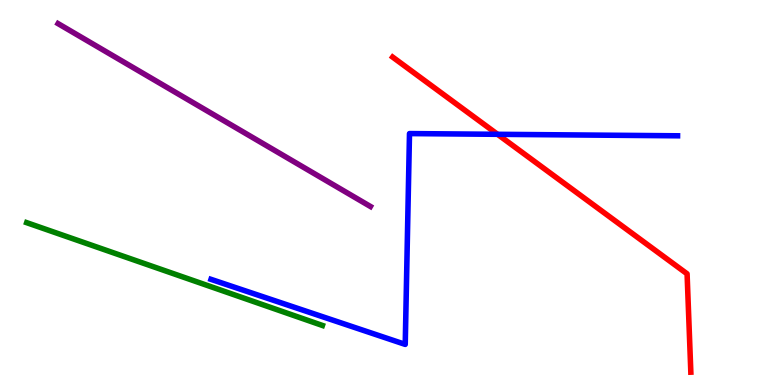[{'lines': ['blue', 'red'], 'intersections': [{'x': 6.42, 'y': 6.51}]}, {'lines': ['green', 'red'], 'intersections': []}, {'lines': ['purple', 'red'], 'intersections': []}, {'lines': ['blue', 'green'], 'intersections': []}, {'lines': ['blue', 'purple'], 'intersections': []}, {'lines': ['green', 'purple'], 'intersections': []}]